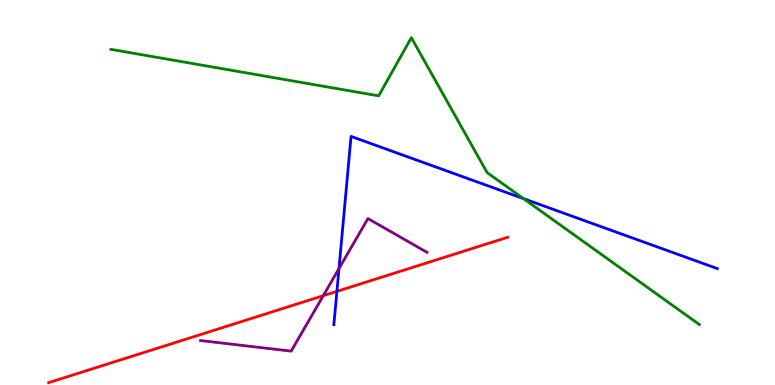[{'lines': ['blue', 'red'], 'intersections': [{'x': 4.35, 'y': 2.43}]}, {'lines': ['green', 'red'], 'intersections': []}, {'lines': ['purple', 'red'], 'intersections': [{'x': 4.17, 'y': 2.32}]}, {'lines': ['blue', 'green'], 'intersections': [{'x': 6.75, 'y': 4.84}]}, {'lines': ['blue', 'purple'], 'intersections': [{'x': 4.37, 'y': 3.02}]}, {'lines': ['green', 'purple'], 'intersections': []}]